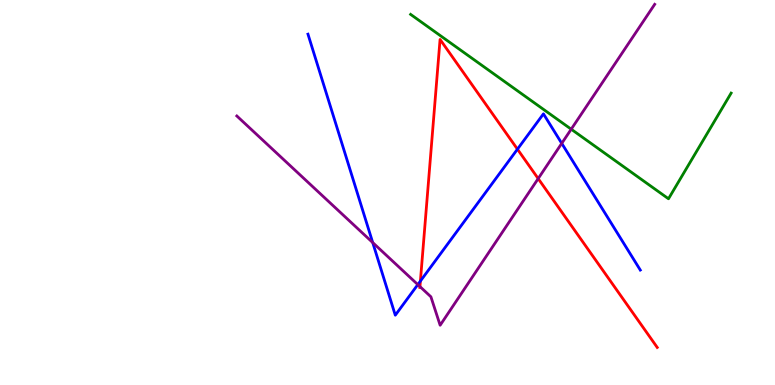[{'lines': ['blue', 'red'], 'intersections': [{'x': 5.42, 'y': 2.7}, {'x': 6.68, 'y': 6.12}]}, {'lines': ['green', 'red'], 'intersections': []}, {'lines': ['purple', 'red'], 'intersections': [{'x': 5.42, 'y': 2.56}, {'x': 6.94, 'y': 5.36}]}, {'lines': ['blue', 'green'], 'intersections': []}, {'lines': ['blue', 'purple'], 'intersections': [{'x': 4.81, 'y': 3.7}, {'x': 5.39, 'y': 2.61}, {'x': 7.25, 'y': 6.28}]}, {'lines': ['green', 'purple'], 'intersections': [{'x': 7.37, 'y': 6.64}]}]